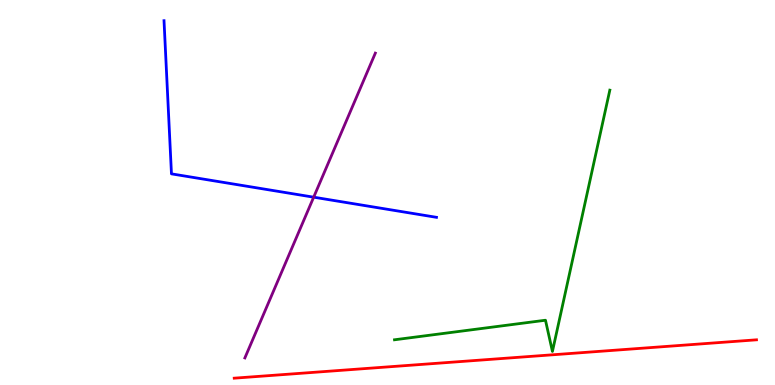[{'lines': ['blue', 'red'], 'intersections': []}, {'lines': ['green', 'red'], 'intersections': []}, {'lines': ['purple', 'red'], 'intersections': []}, {'lines': ['blue', 'green'], 'intersections': []}, {'lines': ['blue', 'purple'], 'intersections': [{'x': 4.05, 'y': 4.88}]}, {'lines': ['green', 'purple'], 'intersections': []}]